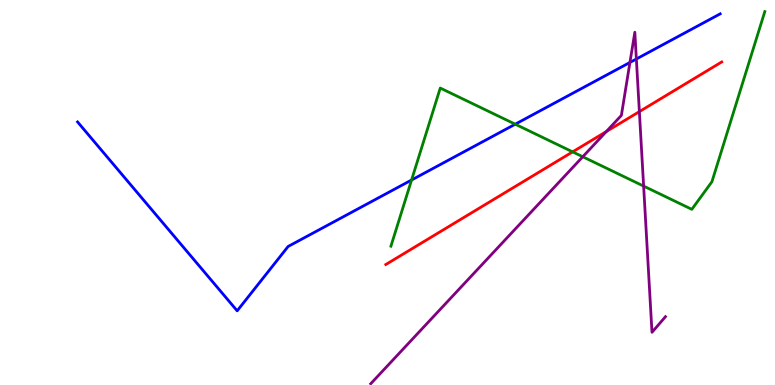[{'lines': ['blue', 'red'], 'intersections': []}, {'lines': ['green', 'red'], 'intersections': [{'x': 7.39, 'y': 6.06}]}, {'lines': ['purple', 'red'], 'intersections': [{'x': 7.82, 'y': 6.58}, {'x': 8.25, 'y': 7.1}]}, {'lines': ['blue', 'green'], 'intersections': [{'x': 5.31, 'y': 5.32}, {'x': 6.65, 'y': 6.77}]}, {'lines': ['blue', 'purple'], 'intersections': [{'x': 8.13, 'y': 8.38}, {'x': 8.21, 'y': 8.47}]}, {'lines': ['green', 'purple'], 'intersections': [{'x': 7.52, 'y': 5.93}, {'x': 8.3, 'y': 5.17}]}]